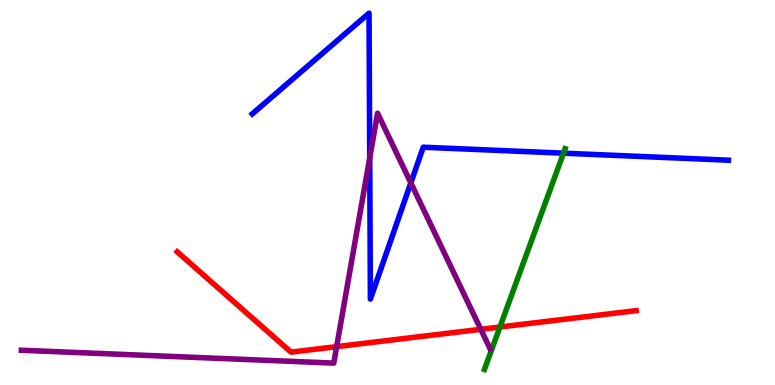[{'lines': ['blue', 'red'], 'intersections': []}, {'lines': ['green', 'red'], 'intersections': [{'x': 6.45, 'y': 1.51}]}, {'lines': ['purple', 'red'], 'intersections': [{'x': 4.34, 'y': 0.996}, {'x': 6.2, 'y': 1.45}]}, {'lines': ['blue', 'green'], 'intersections': [{'x': 7.27, 'y': 6.02}]}, {'lines': ['blue', 'purple'], 'intersections': [{'x': 4.77, 'y': 5.9}, {'x': 5.3, 'y': 5.25}]}, {'lines': ['green', 'purple'], 'intersections': []}]